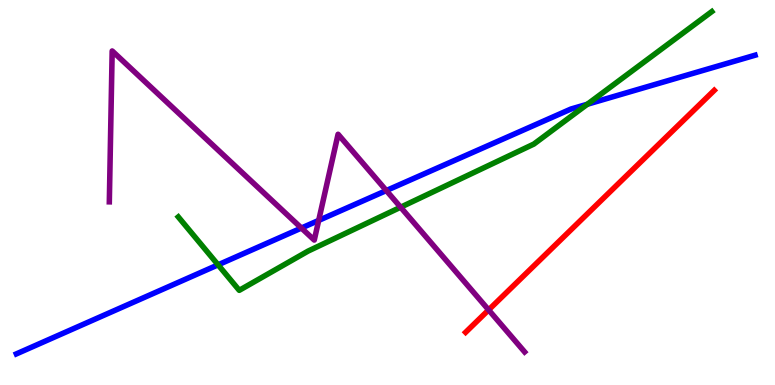[{'lines': ['blue', 'red'], 'intersections': []}, {'lines': ['green', 'red'], 'intersections': []}, {'lines': ['purple', 'red'], 'intersections': [{'x': 6.3, 'y': 1.95}]}, {'lines': ['blue', 'green'], 'intersections': [{'x': 2.81, 'y': 3.12}, {'x': 7.58, 'y': 7.29}]}, {'lines': ['blue', 'purple'], 'intersections': [{'x': 3.89, 'y': 4.08}, {'x': 4.11, 'y': 4.28}, {'x': 4.98, 'y': 5.05}]}, {'lines': ['green', 'purple'], 'intersections': [{'x': 5.17, 'y': 4.62}]}]